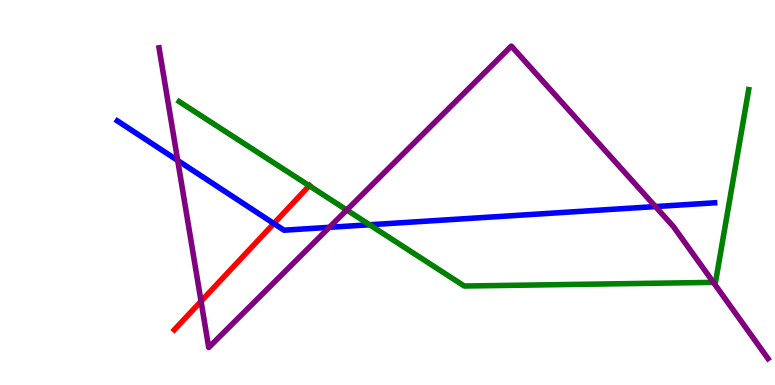[{'lines': ['blue', 'red'], 'intersections': [{'x': 3.53, 'y': 4.19}]}, {'lines': ['green', 'red'], 'intersections': [{'x': 3.99, 'y': 5.18}]}, {'lines': ['purple', 'red'], 'intersections': [{'x': 2.59, 'y': 2.17}]}, {'lines': ['blue', 'green'], 'intersections': [{'x': 4.77, 'y': 4.16}]}, {'lines': ['blue', 'purple'], 'intersections': [{'x': 2.29, 'y': 5.83}, {'x': 4.25, 'y': 4.1}, {'x': 8.46, 'y': 4.63}]}, {'lines': ['green', 'purple'], 'intersections': [{'x': 4.47, 'y': 4.55}, {'x': 9.21, 'y': 2.67}]}]